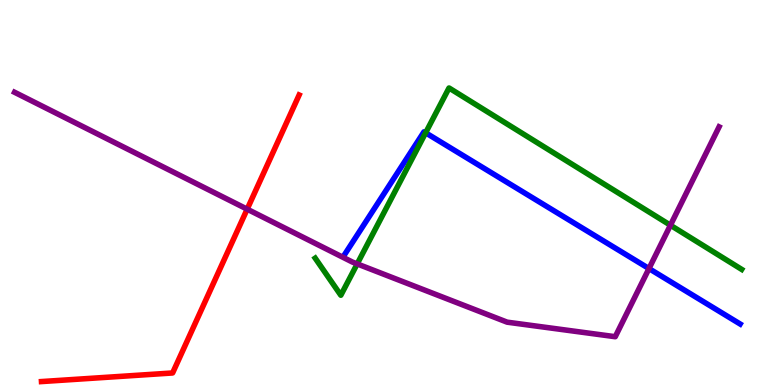[{'lines': ['blue', 'red'], 'intersections': []}, {'lines': ['green', 'red'], 'intersections': []}, {'lines': ['purple', 'red'], 'intersections': [{'x': 3.19, 'y': 4.57}]}, {'lines': ['blue', 'green'], 'intersections': [{'x': 5.49, 'y': 6.55}]}, {'lines': ['blue', 'purple'], 'intersections': [{'x': 8.37, 'y': 3.02}]}, {'lines': ['green', 'purple'], 'intersections': [{'x': 4.61, 'y': 3.15}, {'x': 8.65, 'y': 4.15}]}]